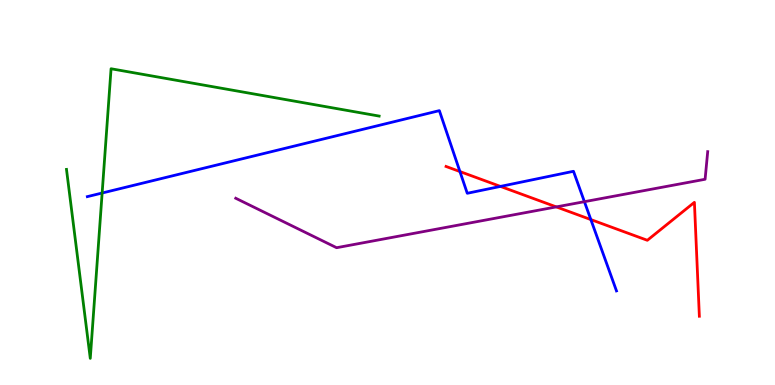[{'lines': ['blue', 'red'], 'intersections': [{'x': 5.93, 'y': 5.54}, {'x': 6.46, 'y': 5.16}, {'x': 7.62, 'y': 4.3}]}, {'lines': ['green', 'red'], 'intersections': []}, {'lines': ['purple', 'red'], 'intersections': [{'x': 7.18, 'y': 4.63}]}, {'lines': ['blue', 'green'], 'intersections': [{'x': 1.32, 'y': 4.99}]}, {'lines': ['blue', 'purple'], 'intersections': [{'x': 7.54, 'y': 4.76}]}, {'lines': ['green', 'purple'], 'intersections': []}]